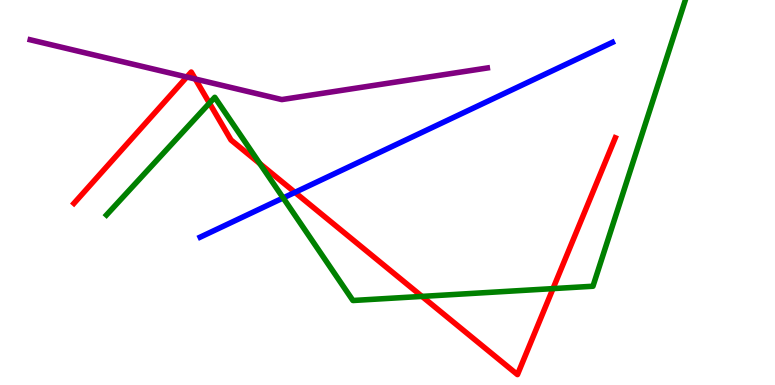[{'lines': ['blue', 'red'], 'intersections': [{'x': 3.81, 'y': 5.0}]}, {'lines': ['green', 'red'], 'intersections': [{'x': 2.7, 'y': 7.32}, {'x': 3.35, 'y': 5.75}, {'x': 5.45, 'y': 2.3}, {'x': 7.14, 'y': 2.5}]}, {'lines': ['purple', 'red'], 'intersections': [{'x': 2.41, 'y': 8.0}, {'x': 2.52, 'y': 7.95}]}, {'lines': ['blue', 'green'], 'intersections': [{'x': 3.65, 'y': 4.86}]}, {'lines': ['blue', 'purple'], 'intersections': []}, {'lines': ['green', 'purple'], 'intersections': []}]